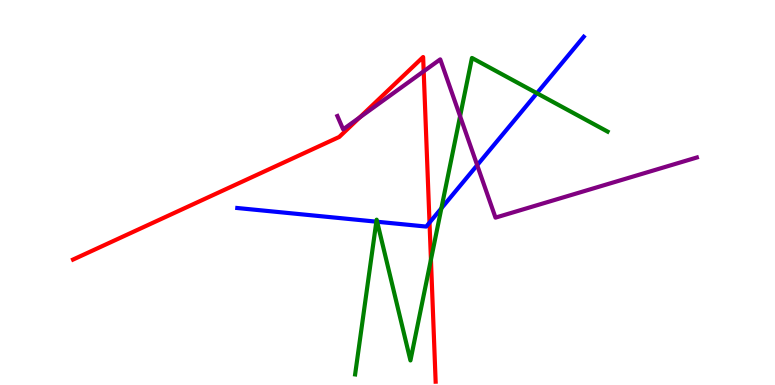[{'lines': ['blue', 'red'], 'intersections': [{'x': 5.54, 'y': 4.22}]}, {'lines': ['green', 'red'], 'intersections': [{'x': 5.56, 'y': 3.26}]}, {'lines': ['purple', 'red'], 'intersections': [{'x': 4.64, 'y': 6.95}, {'x': 5.47, 'y': 8.15}]}, {'lines': ['blue', 'green'], 'intersections': [{'x': 4.86, 'y': 4.24}, {'x': 4.87, 'y': 4.24}, {'x': 5.7, 'y': 4.59}, {'x': 6.93, 'y': 7.58}]}, {'lines': ['blue', 'purple'], 'intersections': [{'x': 6.16, 'y': 5.71}]}, {'lines': ['green', 'purple'], 'intersections': [{'x': 5.94, 'y': 6.98}]}]